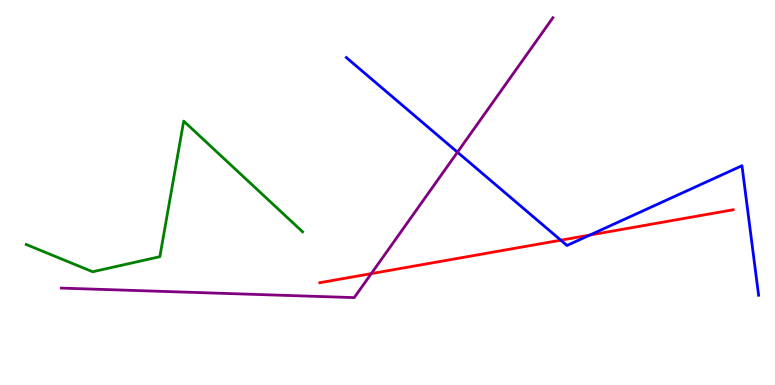[{'lines': ['blue', 'red'], 'intersections': [{'x': 7.24, 'y': 3.76}, {'x': 7.61, 'y': 3.89}]}, {'lines': ['green', 'red'], 'intersections': []}, {'lines': ['purple', 'red'], 'intersections': [{'x': 4.79, 'y': 2.89}]}, {'lines': ['blue', 'green'], 'intersections': []}, {'lines': ['blue', 'purple'], 'intersections': [{'x': 5.9, 'y': 6.05}]}, {'lines': ['green', 'purple'], 'intersections': []}]